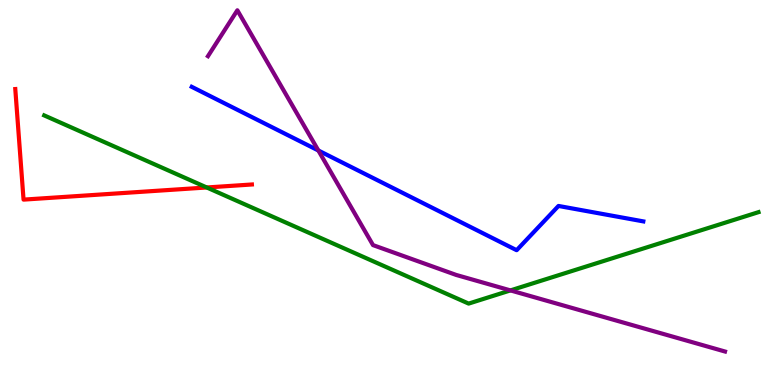[{'lines': ['blue', 'red'], 'intersections': []}, {'lines': ['green', 'red'], 'intersections': [{'x': 2.67, 'y': 5.13}]}, {'lines': ['purple', 'red'], 'intersections': []}, {'lines': ['blue', 'green'], 'intersections': []}, {'lines': ['blue', 'purple'], 'intersections': [{'x': 4.11, 'y': 6.09}]}, {'lines': ['green', 'purple'], 'intersections': [{'x': 6.59, 'y': 2.46}]}]